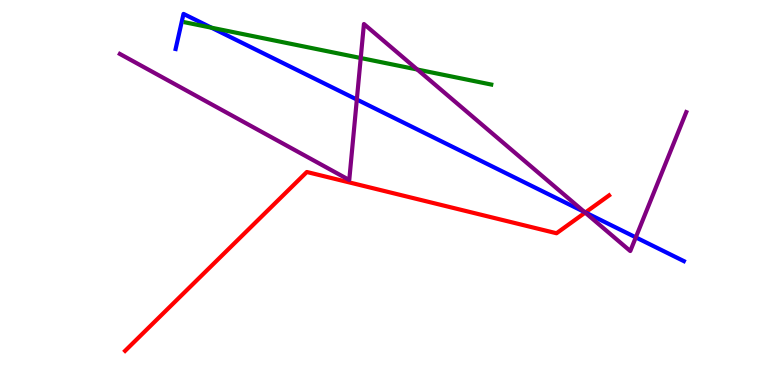[{'lines': ['blue', 'red'], 'intersections': [{'x': 7.55, 'y': 4.48}]}, {'lines': ['green', 'red'], 'intersections': []}, {'lines': ['purple', 'red'], 'intersections': [{'x': 7.55, 'y': 4.48}]}, {'lines': ['blue', 'green'], 'intersections': [{'x': 2.73, 'y': 9.28}]}, {'lines': ['blue', 'purple'], 'intersections': [{'x': 4.6, 'y': 7.41}, {'x': 7.54, 'y': 4.49}, {'x': 8.2, 'y': 3.83}]}, {'lines': ['green', 'purple'], 'intersections': [{'x': 4.65, 'y': 8.49}, {'x': 5.38, 'y': 8.19}]}]